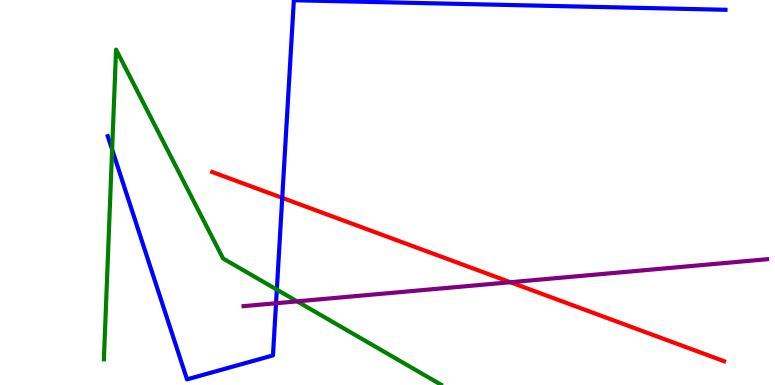[{'lines': ['blue', 'red'], 'intersections': [{'x': 3.64, 'y': 4.86}]}, {'lines': ['green', 'red'], 'intersections': []}, {'lines': ['purple', 'red'], 'intersections': [{'x': 6.59, 'y': 2.67}]}, {'lines': ['blue', 'green'], 'intersections': [{'x': 1.45, 'y': 6.11}, {'x': 3.57, 'y': 2.48}]}, {'lines': ['blue', 'purple'], 'intersections': [{'x': 3.56, 'y': 2.12}]}, {'lines': ['green', 'purple'], 'intersections': [{'x': 3.83, 'y': 2.17}]}]